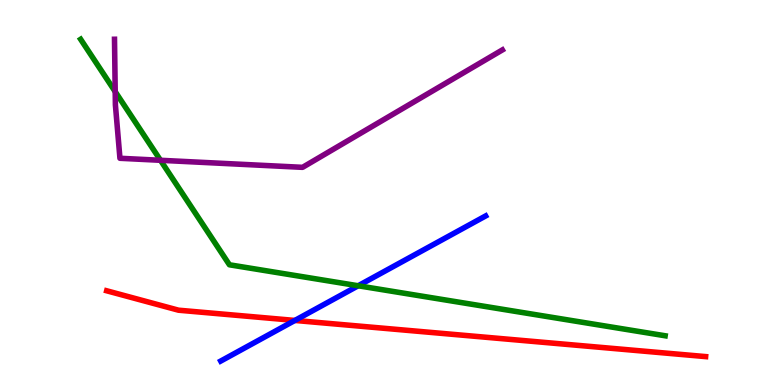[{'lines': ['blue', 'red'], 'intersections': [{'x': 3.8, 'y': 1.68}]}, {'lines': ['green', 'red'], 'intersections': []}, {'lines': ['purple', 'red'], 'intersections': []}, {'lines': ['blue', 'green'], 'intersections': [{'x': 4.62, 'y': 2.58}]}, {'lines': ['blue', 'purple'], 'intersections': []}, {'lines': ['green', 'purple'], 'intersections': [{'x': 1.49, 'y': 7.62}, {'x': 2.07, 'y': 5.84}]}]